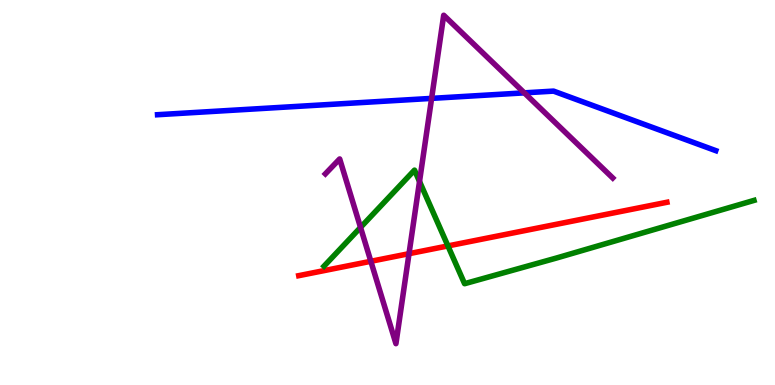[{'lines': ['blue', 'red'], 'intersections': []}, {'lines': ['green', 'red'], 'intersections': [{'x': 5.78, 'y': 3.61}]}, {'lines': ['purple', 'red'], 'intersections': [{'x': 4.79, 'y': 3.21}, {'x': 5.28, 'y': 3.41}]}, {'lines': ['blue', 'green'], 'intersections': []}, {'lines': ['blue', 'purple'], 'intersections': [{'x': 5.57, 'y': 7.44}, {'x': 6.77, 'y': 7.59}]}, {'lines': ['green', 'purple'], 'intersections': [{'x': 4.65, 'y': 4.09}, {'x': 5.41, 'y': 5.29}]}]